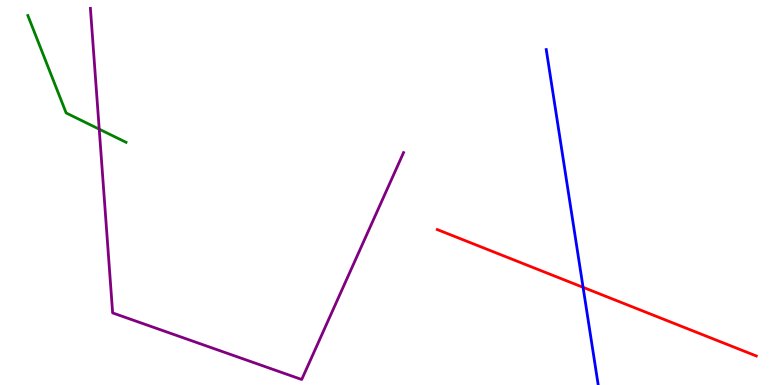[{'lines': ['blue', 'red'], 'intersections': [{'x': 7.52, 'y': 2.54}]}, {'lines': ['green', 'red'], 'intersections': []}, {'lines': ['purple', 'red'], 'intersections': []}, {'lines': ['blue', 'green'], 'intersections': []}, {'lines': ['blue', 'purple'], 'intersections': []}, {'lines': ['green', 'purple'], 'intersections': [{'x': 1.28, 'y': 6.64}]}]